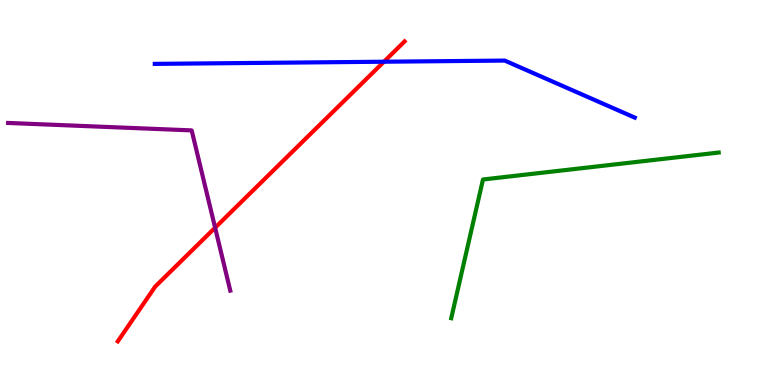[{'lines': ['blue', 'red'], 'intersections': [{'x': 4.95, 'y': 8.4}]}, {'lines': ['green', 'red'], 'intersections': []}, {'lines': ['purple', 'red'], 'intersections': [{'x': 2.78, 'y': 4.09}]}, {'lines': ['blue', 'green'], 'intersections': []}, {'lines': ['blue', 'purple'], 'intersections': []}, {'lines': ['green', 'purple'], 'intersections': []}]